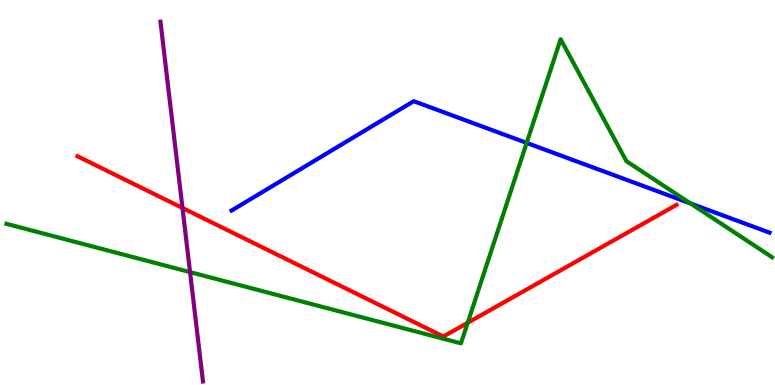[{'lines': ['blue', 'red'], 'intersections': []}, {'lines': ['green', 'red'], 'intersections': [{'x': 6.03, 'y': 1.62}]}, {'lines': ['purple', 'red'], 'intersections': [{'x': 2.35, 'y': 4.6}]}, {'lines': ['blue', 'green'], 'intersections': [{'x': 6.8, 'y': 6.29}, {'x': 8.91, 'y': 4.72}]}, {'lines': ['blue', 'purple'], 'intersections': []}, {'lines': ['green', 'purple'], 'intersections': [{'x': 2.45, 'y': 2.93}]}]